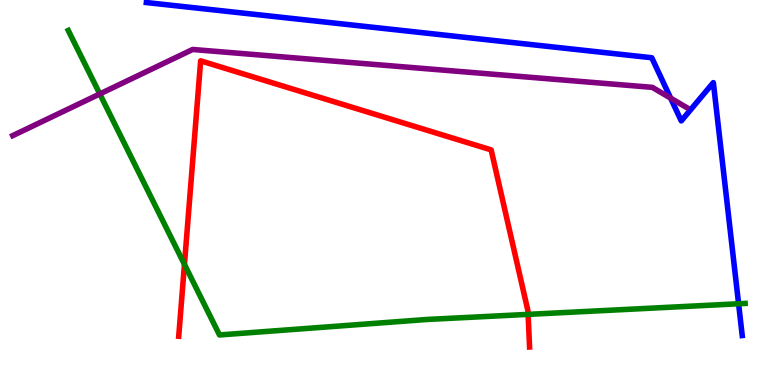[{'lines': ['blue', 'red'], 'intersections': []}, {'lines': ['green', 'red'], 'intersections': [{'x': 2.38, 'y': 3.13}, {'x': 6.81, 'y': 1.83}]}, {'lines': ['purple', 'red'], 'intersections': []}, {'lines': ['blue', 'green'], 'intersections': [{'x': 9.53, 'y': 2.11}]}, {'lines': ['blue', 'purple'], 'intersections': [{'x': 8.65, 'y': 7.45}]}, {'lines': ['green', 'purple'], 'intersections': [{'x': 1.29, 'y': 7.56}]}]